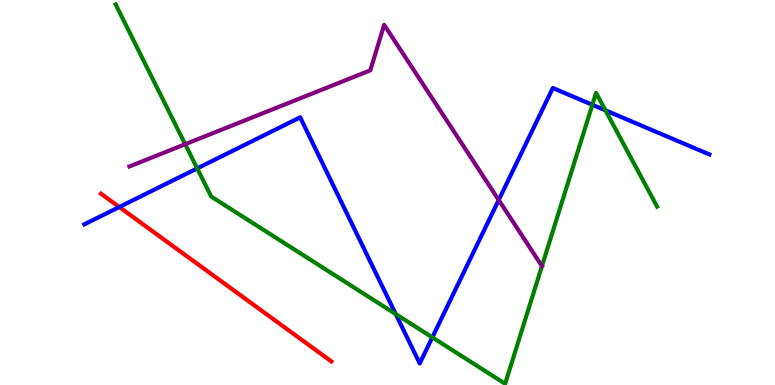[{'lines': ['blue', 'red'], 'intersections': [{'x': 1.54, 'y': 4.62}]}, {'lines': ['green', 'red'], 'intersections': []}, {'lines': ['purple', 'red'], 'intersections': []}, {'lines': ['blue', 'green'], 'intersections': [{'x': 2.54, 'y': 5.63}, {'x': 5.11, 'y': 1.84}, {'x': 5.58, 'y': 1.24}, {'x': 7.64, 'y': 7.28}, {'x': 7.81, 'y': 7.13}]}, {'lines': ['blue', 'purple'], 'intersections': [{'x': 6.44, 'y': 4.81}]}, {'lines': ['green', 'purple'], 'intersections': [{'x': 2.39, 'y': 6.25}, {'x': 6.99, 'y': 3.09}]}]